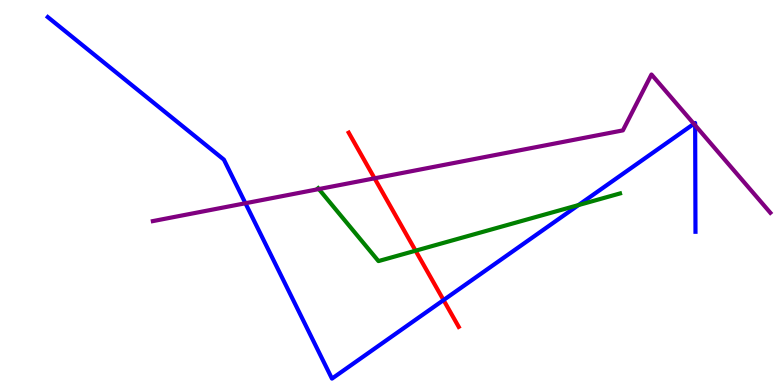[{'lines': ['blue', 'red'], 'intersections': [{'x': 5.72, 'y': 2.21}]}, {'lines': ['green', 'red'], 'intersections': [{'x': 5.36, 'y': 3.49}]}, {'lines': ['purple', 'red'], 'intersections': [{'x': 4.83, 'y': 5.37}]}, {'lines': ['blue', 'green'], 'intersections': [{'x': 7.46, 'y': 4.67}]}, {'lines': ['blue', 'purple'], 'intersections': [{'x': 3.17, 'y': 4.72}, {'x': 8.95, 'y': 6.78}, {'x': 8.97, 'y': 6.75}]}, {'lines': ['green', 'purple'], 'intersections': [{'x': 4.11, 'y': 5.09}]}]